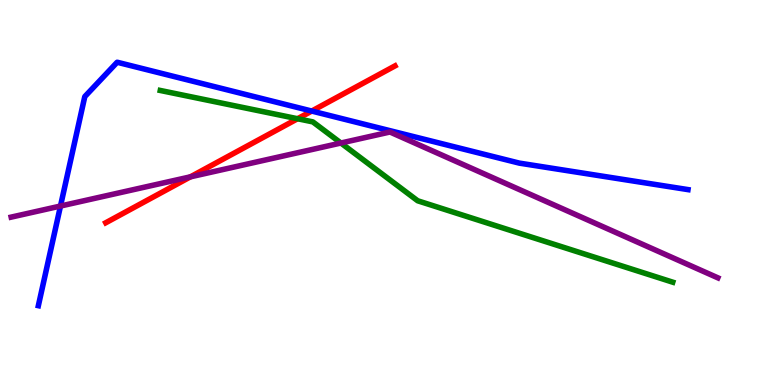[{'lines': ['blue', 'red'], 'intersections': [{'x': 4.02, 'y': 7.12}]}, {'lines': ['green', 'red'], 'intersections': [{'x': 3.84, 'y': 6.92}]}, {'lines': ['purple', 'red'], 'intersections': [{'x': 2.46, 'y': 5.41}]}, {'lines': ['blue', 'green'], 'intersections': []}, {'lines': ['blue', 'purple'], 'intersections': [{'x': 0.78, 'y': 4.65}]}, {'lines': ['green', 'purple'], 'intersections': [{'x': 4.4, 'y': 6.29}]}]